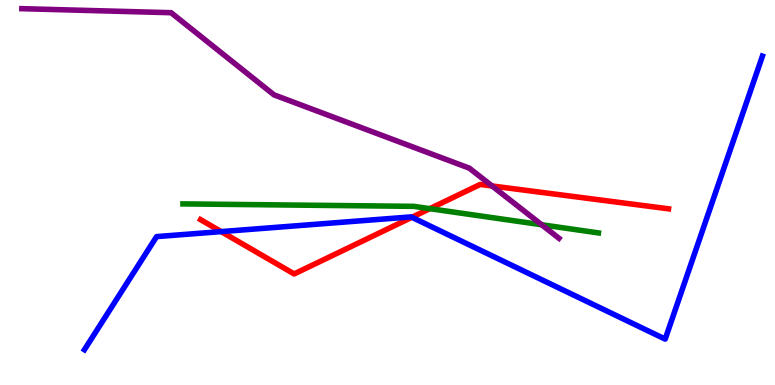[{'lines': ['blue', 'red'], 'intersections': [{'x': 2.85, 'y': 3.98}, {'x': 5.31, 'y': 4.36}]}, {'lines': ['green', 'red'], 'intersections': [{'x': 5.55, 'y': 4.58}]}, {'lines': ['purple', 'red'], 'intersections': [{'x': 6.35, 'y': 5.17}]}, {'lines': ['blue', 'green'], 'intersections': []}, {'lines': ['blue', 'purple'], 'intersections': []}, {'lines': ['green', 'purple'], 'intersections': [{'x': 6.99, 'y': 4.16}]}]